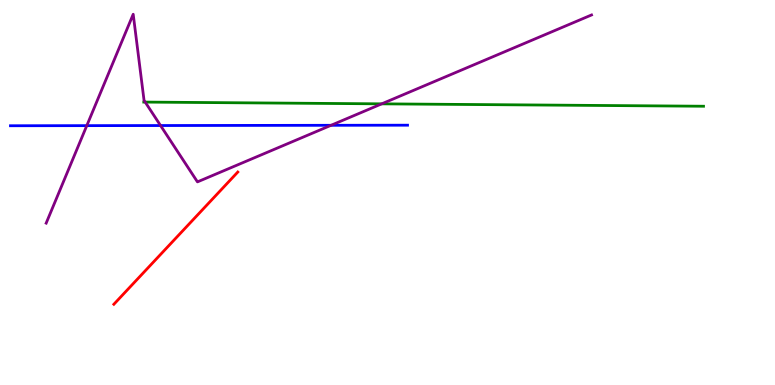[{'lines': ['blue', 'red'], 'intersections': []}, {'lines': ['green', 'red'], 'intersections': []}, {'lines': ['purple', 'red'], 'intersections': []}, {'lines': ['blue', 'green'], 'intersections': []}, {'lines': ['blue', 'purple'], 'intersections': [{'x': 1.12, 'y': 6.74}, {'x': 2.07, 'y': 6.74}, {'x': 4.27, 'y': 6.75}]}, {'lines': ['green', 'purple'], 'intersections': [{'x': 1.87, 'y': 7.35}, {'x': 4.93, 'y': 7.3}]}]